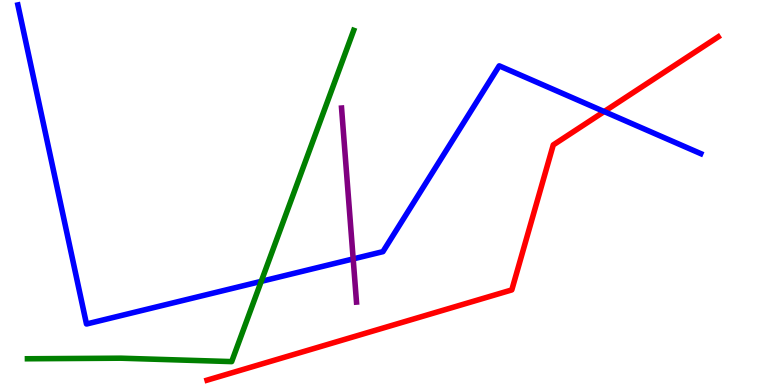[{'lines': ['blue', 'red'], 'intersections': [{'x': 7.8, 'y': 7.1}]}, {'lines': ['green', 'red'], 'intersections': []}, {'lines': ['purple', 'red'], 'intersections': []}, {'lines': ['blue', 'green'], 'intersections': [{'x': 3.37, 'y': 2.69}]}, {'lines': ['blue', 'purple'], 'intersections': [{'x': 4.56, 'y': 3.27}]}, {'lines': ['green', 'purple'], 'intersections': []}]